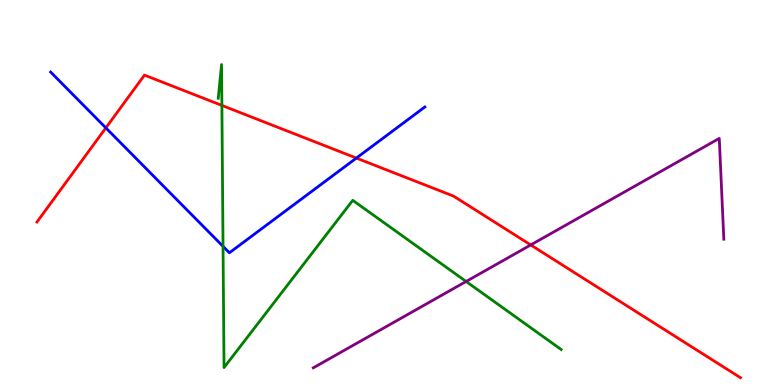[{'lines': ['blue', 'red'], 'intersections': [{'x': 1.37, 'y': 6.68}, {'x': 4.6, 'y': 5.89}]}, {'lines': ['green', 'red'], 'intersections': [{'x': 2.86, 'y': 7.26}]}, {'lines': ['purple', 'red'], 'intersections': [{'x': 6.85, 'y': 3.64}]}, {'lines': ['blue', 'green'], 'intersections': [{'x': 2.88, 'y': 3.6}]}, {'lines': ['blue', 'purple'], 'intersections': []}, {'lines': ['green', 'purple'], 'intersections': [{'x': 6.01, 'y': 2.69}]}]